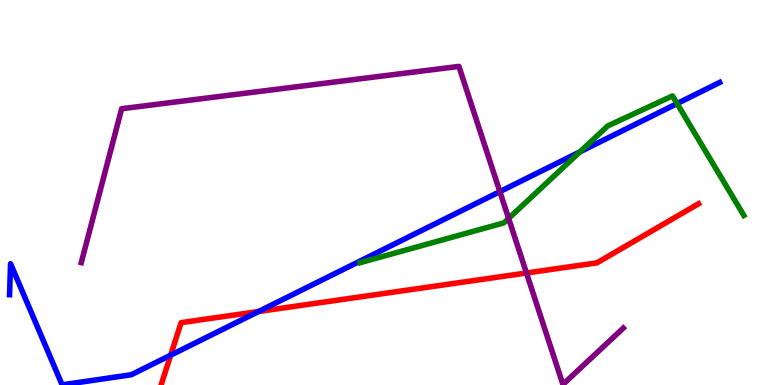[{'lines': ['blue', 'red'], 'intersections': [{'x': 2.2, 'y': 0.775}, {'x': 3.34, 'y': 1.91}]}, {'lines': ['green', 'red'], 'intersections': []}, {'lines': ['purple', 'red'], 'intersections': [{'x': 6.79, 'y': 2.91}]}, {'lines': ['blue', 'green'], 'intersections': [{'x': 7.48, 'y': 6.06}, {'x': 8.74, 'y': 7.31}]}, {'lines': ['blue', 'purple'], 'intersections': [{'x': 6.45, 'y': 5.02}]}, {'lines': ['green', 'purple'], 'intersections': [{'x': 6.56, 'y': 4.33}]}]